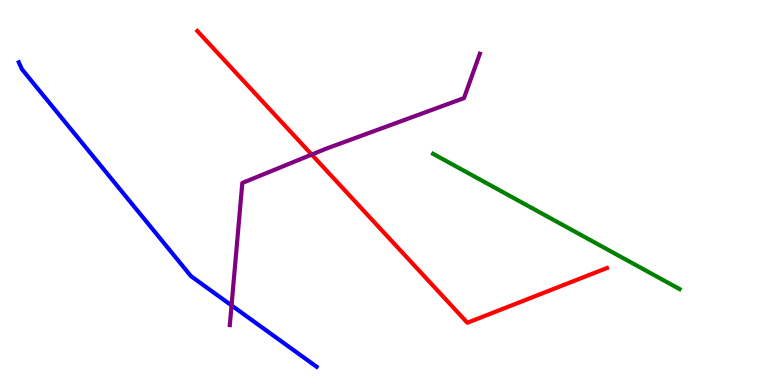[{'lines': ['blue', 'red'], 'intersections': []}, {'lines': ['green', 'red'], 'intersections': []}, {'lines': ['purple', 'red'], 'intersections': [{'x': 4.02, 'y': 5.99}]}, {'lines': ['blue', 'green'], 'intersections': []}, {'lines': ['blue', 'purple'], 'intersections': [{'x': 2.99, 'y': 2.07}]}, {'lines': ['green', 'purple'], 'intersections': []}]